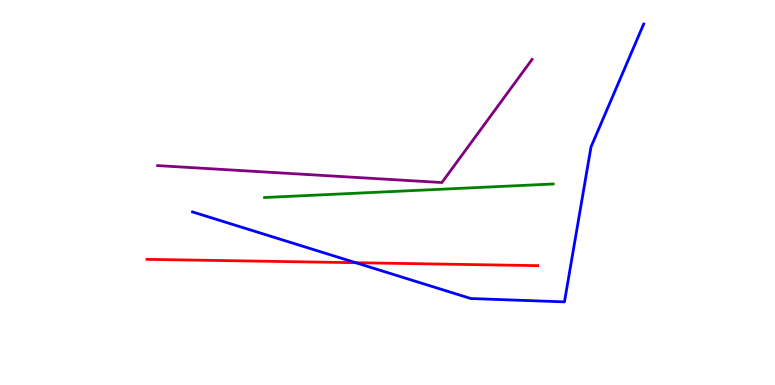[{'lines': ['blue', 'red'], 'intersections': [{'x': 4.59, 'y': 3.18}]}, {'lines': ['green', 'red'], 'intersections': []}, {'lines': ['purple', 'red'], 'intersections': []}, {'lines': ['blue', 'green'], 'intersections': []}, {'lines': ['blue', 'purple'], 'intersections': []}, {'lines': ['green', 'purple'], 'intersections': []}]